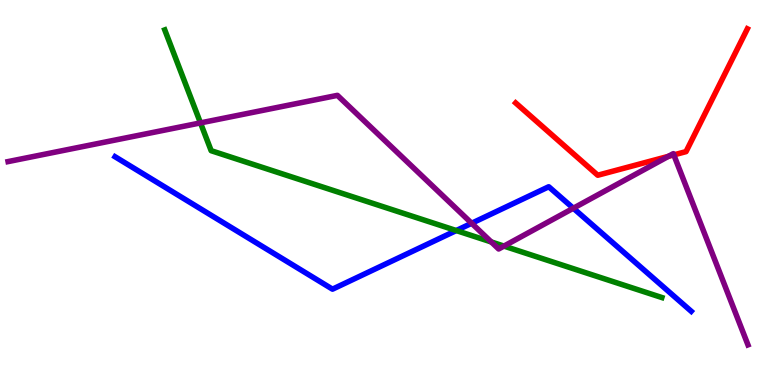[{'lines': ['blue', 'red'], 'intersections': []}, {'lines': ['green', 'red'], 'intersections': []}, {'lines': ['purple', 'red'], 'intersections': [{'x': 8.62, 'y': 5.94}, {'x': 8.69, 'y': 5.98}]}, {'lines': ['blue', 'green'], 'intersections': [{'x': 5.89, 'y': 4.01}]}, {'lines': ['blue', 'purple'], 'intersections': [{'x': 6.09, 'y': 4.2}, {'x': 7.4, 'y': 4.59}]}, {'lines': ['green', 'purple'], 'intersections': [{'x': 2.59, 'y': 6.81}, {'x': 6.34, 'y': 3.72}, {'x': 6.5, 'y': 3.61}]}]